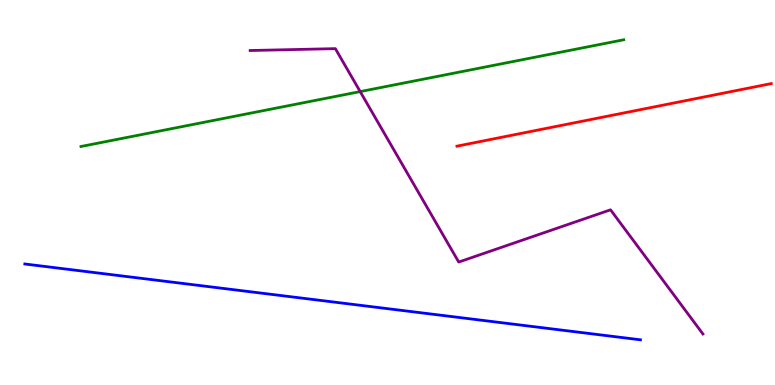[{'lines': ['blue', 'red'], 'intersections': []}, {'lines': ['green', 'red'], 'intersections': []}, {'lines': ['purple', 'red'], 'intersections': []}, {'lines': ['blue', 'green'], 'intersections': []}, {'lines': ['blue', 'purple'], 'intersections': []}, {'lines': ['green', 'purple'], 'intersections': [{'x': 4.65, 'y': 7.62}]}]